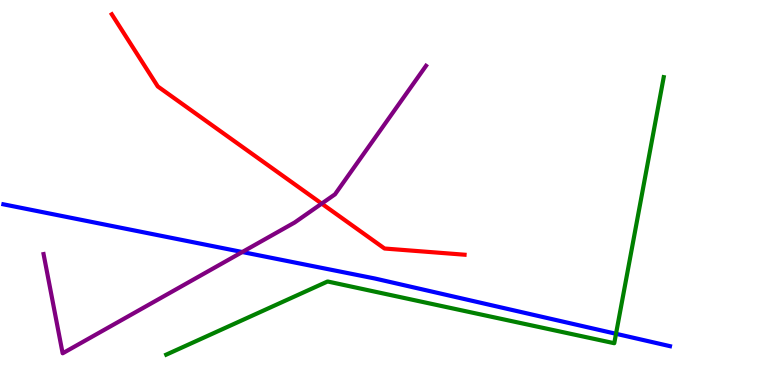[{'lines': ['blue', 'red'], 'intersections': []}, {'lines': ['green', 'red'], 'intersections': []}, {'lines': ['purple', 'red'], 'intersections': [{'x': 4.15, 'y': 4.71}]}, {'lines': ['blue', 'green'], 'intersections': [{'x': 7.95, 'y': 1.33}]}, {'lines': ['blue', 'purple'], 'intersections': [{'x': 3.13, 'y': 3.45}]}, {'lines': ['green', 'purple'], 'intersections': []}]